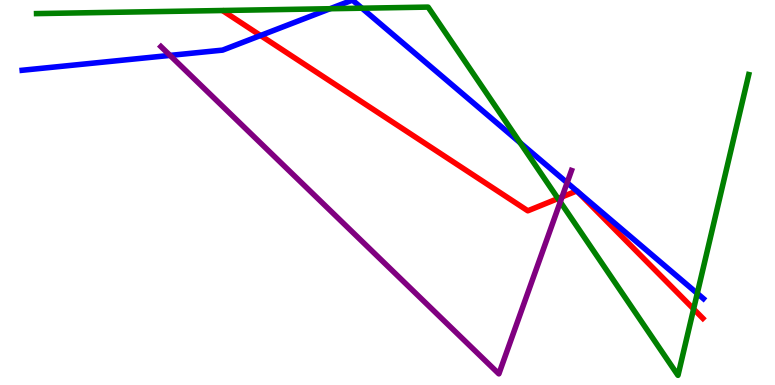[{'lines': ['blue', 'red'], 'intersections': [{'x': 3.36, 'y': 9.08}, {'x': 7.44, 'y': 5.04}, {'x': 7.44, 'y': 5.04}]}, {'lines': ['green', 'red'], 'intersections': [{'x': 7.2, 'y': 4.84}, {'x': 8.95, 'y': 1.97}]}, {'lines': ['purple', 'red'], 'intersections': [{'x': 7.25, 'y': 4.89}]}, {'lines': ['blue', 'green'], 'intersections': [{'x': 4.26, 'y': 9.77}, {'x': 4.67, 'y': 9.79}, {'x': 6.71, 'y': 6.29}, {'x': 9.0, 'y': 2.38}]}, {'lines': ['blue', 'purple'], 'intersections': [{'x': 2.19, 'y': 8.56}, {'x': 7.32, 'y': 5.25}]}, {'lines': ['green', 'purple'], 'intersections': [{'x': 7.23, 'y': 4.76}]}]